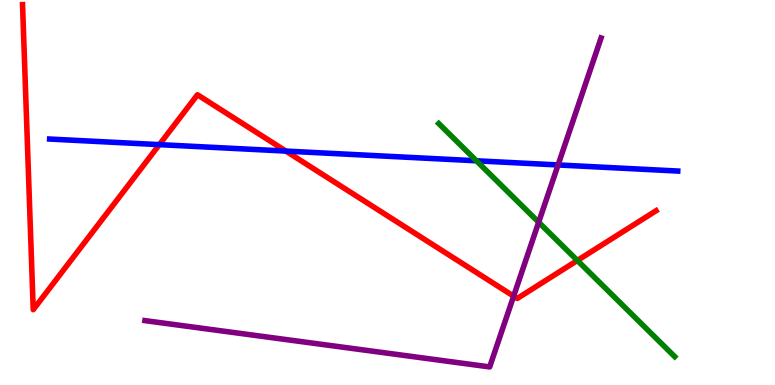[{'lines': ['blue', 'red'], 'intersections': [{'x': 2.06, 'y': 6.24}, {'x': 3.69, 'y': 6.08}]}, {'lines': ['green', 'red'], 'intersections': [{'x': 7.45, 'y': 3.23}]}, {'lines': ['purple', 'red'], 'intersections': [{'x': 6.63, 'y': 2.31}]}, {'lines': ['blue', 'green'], 'intersections': [{'x': 6.15, 'y': 5.82}]}, {'lines': ['blue', 'purple'], 'intersections': [{'x': 7.2, 'y': 5.72}]}, {'lines': ['green', 'purple'], 'intersections': [{'x': 6.95, 'y': 4.23}]}]